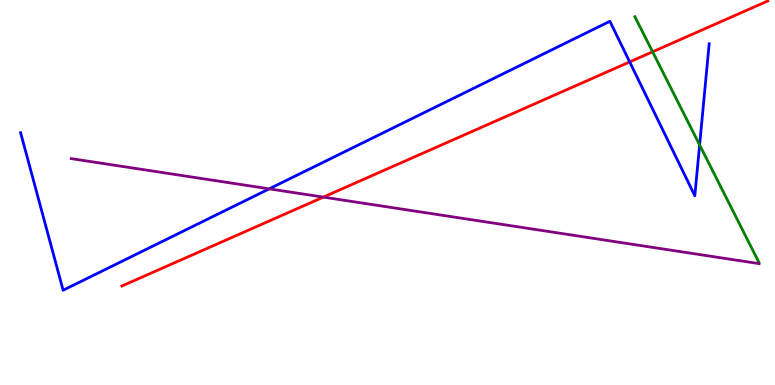[{'lines': ['blue', 'red'], 'intersections': [{'x': 8.12, 'y': 8.39}]}, {'lines': ['green', 'red'], 'intersections': [{'x': 8.42, 'y': 8.65}]}, {'lines': ['purple', 'red'], 'intersections': [{'x': 4.17, 'y': 4.88}]}, {'lines': ['blue', 'green'], 'intersections': [{'x': 9.03, 'y': 6.24}]}, {'lines': ['blue', 'purple'], 'intersections': [{'x': 3.47, 'y': 5.09}]}, {'lines': ['green', 'purple'], 'intersections': []}]